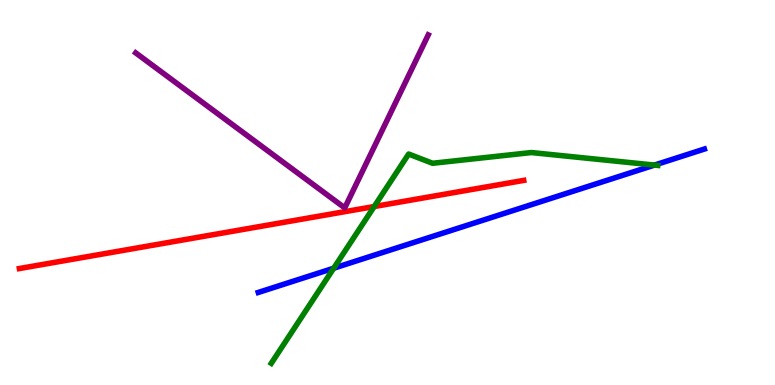[{'lines': ['blue', 'red'], 'intersections': []}, {'lines': ['green', 'red'], 'intersections': [{'x': 4.83, 'y': 4.64}]}, {'lines': ['purple', 'red'], 'intersections': []}, {'lines': ['blue', 'green'], 'intersections': [{'x': 4.31, 'y': 3.03}, {'x': 8.44, 'y': 5.71}]}, {'lines': ['blue', 'purple'], 'intersections': []}, {'lines': ['green', 'purple'], 'intersections': []}]